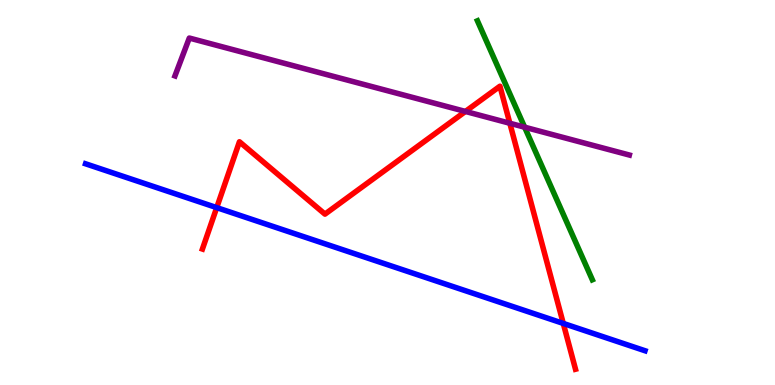[{'lines': ['blue', 'red'], 'intersections': [{'x': 2.8, 'y': 4.61}, {'x': 7.27, 'y': 1.6}]}, {'lines': ['green', 'red'], 'intersections': []}, {'lines': ['purple', 'red'], 'intersections': [{'x': 6.01, 'y': 7.11}, {'x': 6.58, 'y': 6.8}]}, {'lines': ['blue', 'green'], 'intersections': []}, {'lines': ['blue', 'purple'], 'intersections': []}, {'lines': ['green', 'purple'], 'intersections': [{'x': 6.77, 'y': 6.7}]}]